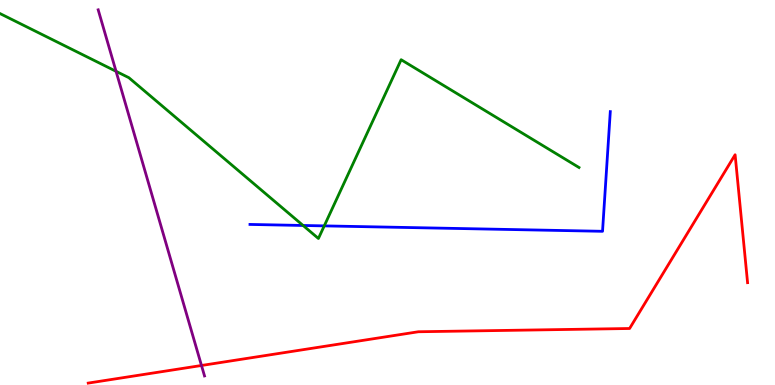[{'lines': ['blue', 'red'], 'intersections': []}, {'lines': ['green', 'red'], 'intersections': []}, {'lines': ['purple', 'red'], 'intersections': [{'x': 2.6, 'y': 0.507}]}, {'lines': ['blue', 'green'], 'intersections': [{'x': 3.91, 'y': 4.14}, {'x': 4.18, 'y': 4.13}]}, {'lines': ['blue', 'purple'], 'intersections': []}, {'lines': ['green', 'purple'], 'intersections': [{'x': 1.5, 'y': 8.15}]}]